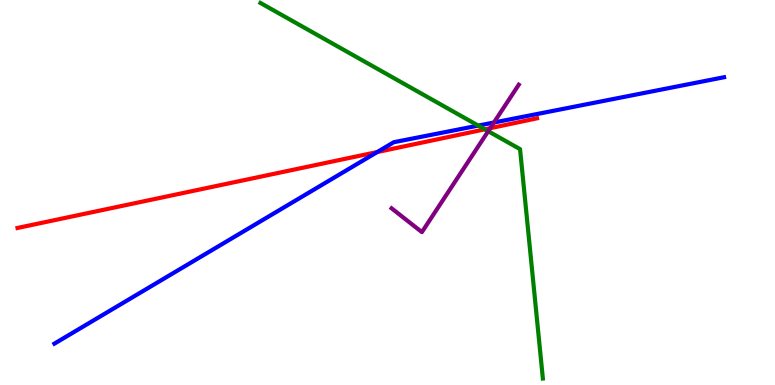[{'lines': ['blue', 'red'], 'intersections': [{'x': 4.87, 'y': 6.05}]}, {'lines': ['green', 'red'], 'intersections': [{'x': 6.26, 'y': 6.64}]}, {'lines': ['purple', 'red'], 'intersections': [{'x': 6.33, 'y': 6.67}]}, {'lines': ['blue', 'green'], 'intersections': [{'x': 6.17, 'y': 6.74}]}, {'lines': ['blue', 'purple'], 'intersections': [{'x': 6.37, 'y': 6.82}]}, {'lines': ['green', 'purple'], 'intersections': [{'x': 6.3, 'y': 6.59}]}]